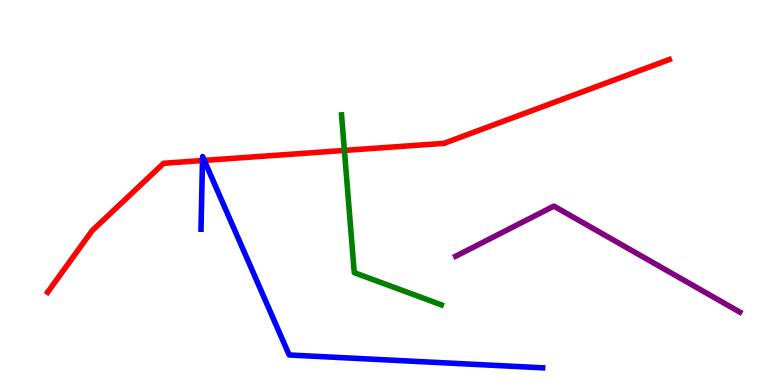[{'lines': ['blue', 'red'], 'intersections': [{'x': 2.61, 'y': 5.83}, {'x': 2.64, 'y': 5.83}]}, {'lines': ['green', 'red'], 'intersections': [{'x': 4.44, 'y': 6.09}]}, {'lines': ['purple', 'red'], 'intersections': []}, {'lines': ['blue', 'green'], 'intersections': []}, {'lines': ['blue', 'purple'], 'intersections': []}, {'lines': ['green', 'purple'], 'intersections': []}]